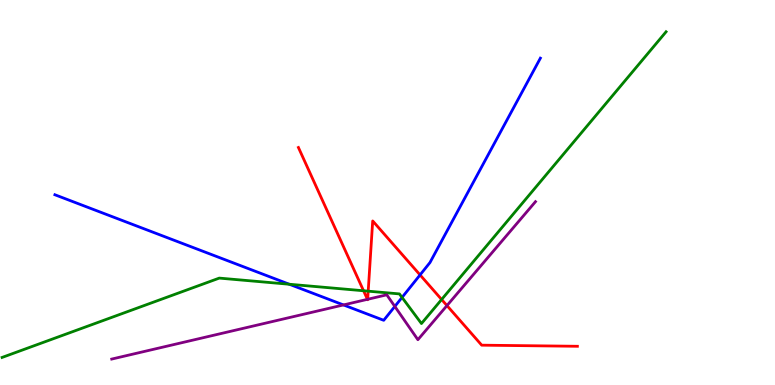[{'lines': ['blue', 'red'], 'intersections': [{'x': 5.42, 'y': 2.86}]}, {'lines': ['green', 'red'], 'intersections': [{'x': 4.69, 'y': 2.45}, {'x': 4.75, 'y': 2.44}, {'x': 5.7, 'y': 2.22}]}, {'lines': ['purple', 'red'], 'intersections': [{'x': 4.74, 'y': 2.23}, {'x': 4.74, 'y': 2.23}, {'x': 5.77, 'y': 2.06}]}, {'lines': ['blue', 'green'], 'intersections': [{'x': 3.73, 'y': 2.62}, {'x': 5.19, 'y': 2.27}]}, {'lines': ['blue', 'purple'], 'intersections': [{'x': 4.43, 'y': 2.08}, {'x': 5.09, 'y': 2.04}]}, {'lines': ['green', 'purple'], 'intersections': []}]